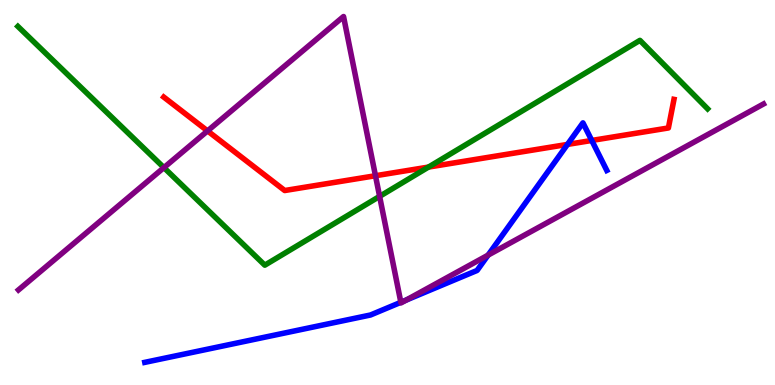[{'lines': ['blue', 'red'], 'intersections': [{'x': 7.32, 'y': 6.25}, {'x': 7.64, 'y': 6.35}]}, {'lines': ['green', 'red'], 'intersections': [{'x': 5.53, 'y': 5.66}]}, {'lines': ['purple', 'red'], 'intersections': [{'x': 2.68, 'y': 6.6}, {'x': 4.84, 'y': 5.44}]}, {'lines': ['blue', 'green'], 'intersections': []}, {'lines': ['blue', 'purple'], 'intersections': [{'x': 5.17, 'y': 2.15}, {'x': 5.24, 'y': 2.2}, {'x': 6.3, 'y': 3.37}]}, {'lines': ['green', 'purple'], 'intersections': [{'x': 2.11, 'y': 5.65}, {'x': 4.9, 'y': 4.9}]}]